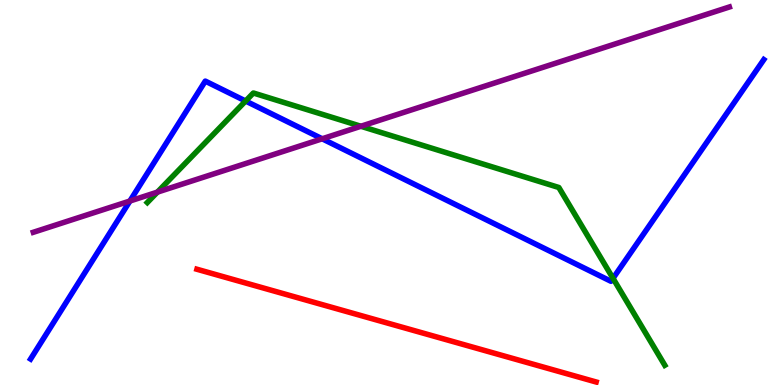[{'lines': ['blue', 'red'], 'intersections': []}, {'lines': ['green', 'red'], 'intersections': []}, {'lines': ['purple', 'red'], 'intersections': []}, {'lines': ['blue', 'green'], 'intersections': [{'x': 3.17, 'y': 7.38}, {'x': 7.91, 'y': 2.77}]}, {'lines': ['blue', 'purple'], 'intersections': [{'x': 1.68, 'y': 4.78}, {'x': 4.16, 'y': 6.4}]}, {'lines': ['green', 'purple'], 'intersections': [{'x': 2.03, 'y': 5.01}, {'x': 4.66, 'y': 6.72}]}]